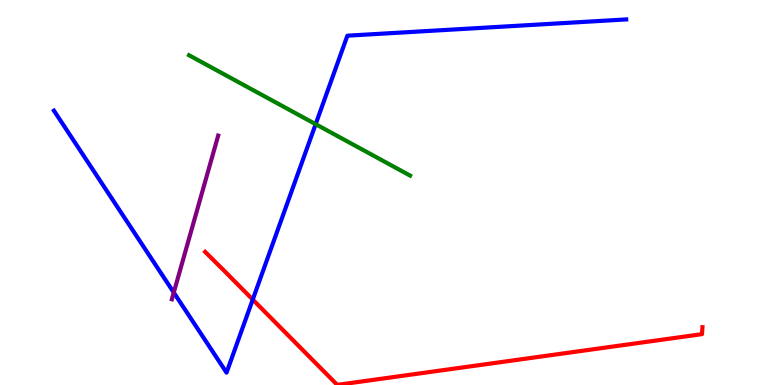[{'lines': ['blue', 'red'], 'intersections': [{'x': 3.26, 'y': 2.22}]}, {'lines': ['green', 'red'], 'intersections': []}, {'lines': ['purple', 'red'], 'intersections': []}, {'lines': ['blue', 'green'], 'intersections': [{'x': 4.07, 'y': 6.77}]}, {'lines': ['blue', 'purple'], 'intersections': [{'x': 2.24, 'y': 2.4}]}, {'lines': ['green', 'purple'], 'intersections': []}]